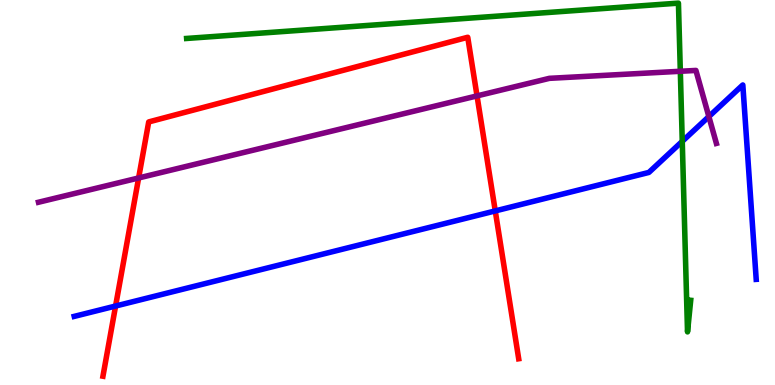[{'lines': ['blue', 'red'], 'intersections': [{'x': 1.49, 'y': 2.05}, {'x': 6.39, 'y': 4.52}]}, {'lines': ['green', 'red'], 'intersections': []}, {'lines': ['purple', 'red'], 'intersections': [{'x': 1.79, 'y': 5.38}, {'x': 6.16, 'y': 7.51}]}, {'lines': ['blue', 'green'], 'intersections': [{'x': 8.8, 'y': 6.33}]}, {'lines': ['blue', 'purple'], 'intersections': [{'x': 9.15, 'y': 6.97}]}, {'lines': ['green', 'purple'], 'intersections': [{'x': 8.78, 'y': 8.15}]}]